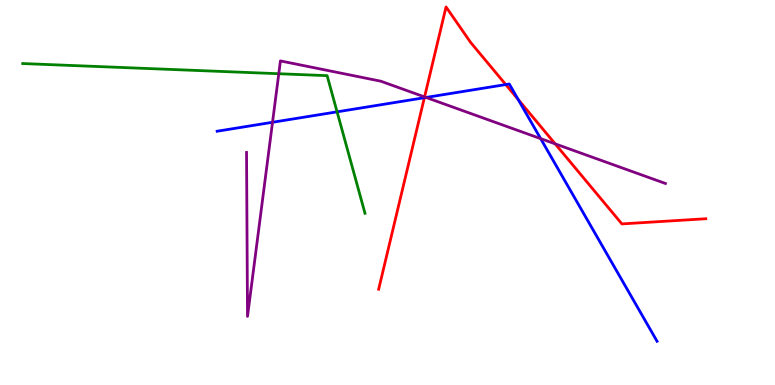[{'lines': ['blue', 'red'], 'intersections': [{'x': 5.48, 'y': 7.46}, {'x': 6.53, 'y': 7.8}, {'x': 6.69, 'y': 7.42}]}, {'lines': ['green', 'red'], 'intersections': []}, {'lines': ['purple', 'red'], 'intersections': [{'x': 5.48, 'y': 7.48}, {'x': 7.16, 'y': 6.26}]}, {'lines': ['blue', 'green'], 'intersections': [{'x': 4.35, 'y': 7.1}]}, {'lines': ['blue', 'purple'], 'intersections': [{'x': 3.52, 'y': 6.82}, {'x': 5.5, 'y': 7.47}, {'x': 6.98, 'y': 6.4}]}, {'lines': ['green', 'purple'], 'intersections': [{'x': 3.6, 'y': 8.08}]}]